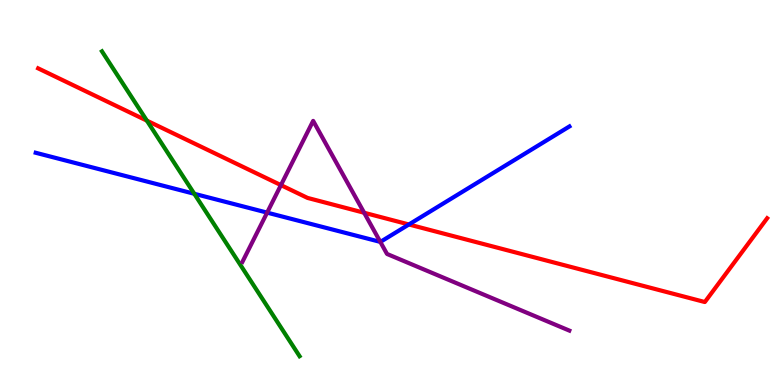[{'lines': ['blue', 'red'], 'intersections': [{'x': 5.28, 'y': 4.17}]}, {'lines': ['green', 'red'], 'intersections': [{'x': 1.9, 'y': 6.87}]}, {'lines': ['purple', 'red'], 'intersections': [{'x': 3.62, 'y': 5.19}, {'x': 4.7, 'y': 4.47}]}, {'lines': ['blue', 'green'], 'intersections': [{'x': 2.51, 'y': 4.97}]}, {'lines': ['blue', 'purple'], 'intersections': [{'x': 3.45, 'y': 4.48}, {'x': 4.91, 'y': 3.72}]}, {'lines': ['green', 'purple'], 'intersections': []}]